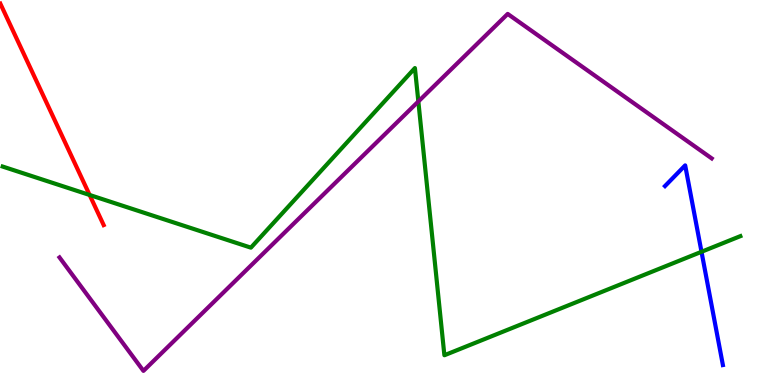[{'lines': ['blue', 'red'], 'intersections': []}, {'lines': ['green', 'red'], 'intersections': [{'x': 1.16, 'y': 4.94}]}, {'lines': ['purple', 'red'], 'intersections': []}, {'lines': ['blue', 'green'], 'intersections': [{'x': 9.05, 'y': 3.46}]}, {'lines': ['blue', 'purple'], 'intersections': []}, {'lines': ['green', 'purple'], 'intersections': [{'x': 5.4, 'y': 7.36}]}]